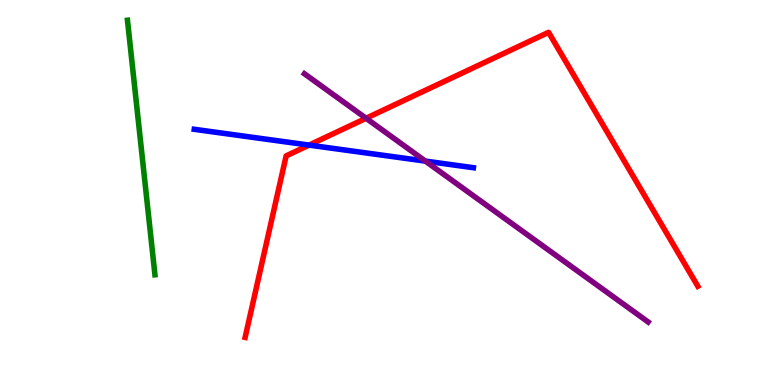[{'lines': ['blue', 'red'], 'intersections': [{'x': 3.99, 'y': 6.23}]}, {'lines': ['green', 'red'], 'intersections': []}, {'lines': ['purple', 'red'], 'intersections': [{'x': 4.72, 'y': 6.93}]}, {'lines': ['blue', 'green'], 'intersections': []}, {'lines': ['blue', 'purple'], 'intersections': [{'x': 5.49, 'y': 5.82}]}, {'lines': ['green', 'purple'], 'intersections': []}]